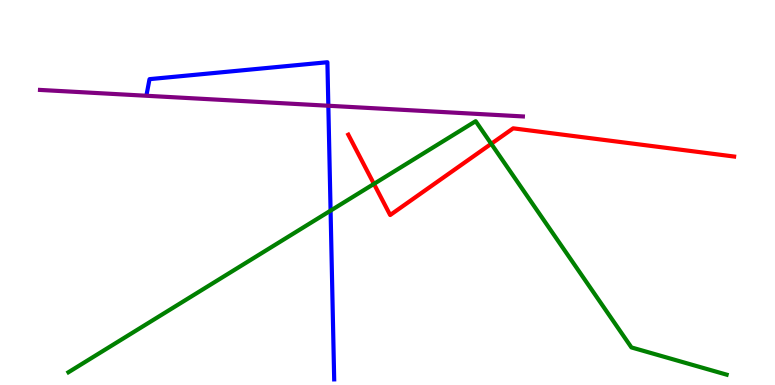[{'lines': ['blue', 'red'], 'intersections': []}, {'lines': ['green', 'red'], 'intersections': [{'x': 4.83, 'y': 5.22}, {'x': 6.34, 'y': 6.26}]}, {'lines': ['purple', 'red'], 'intersections': []}, {'lines': ['blue', 'green'], 'intersections': [{'x': 4.27, 'y': 4.53}]}, {'lines': ['blue', 'purple'], 'intersections': [{'x': 4.24, 'y': 7.25}]}, {'lines': ['green', 'purple'], 'intersections': []}]